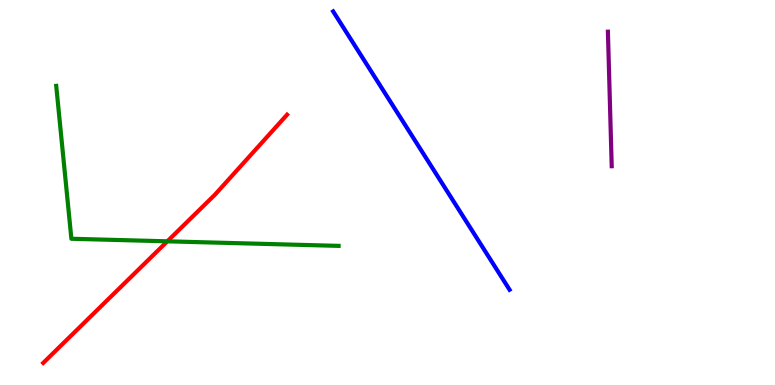[{'lines': ['blue', 'red'], 'intersections': []}, {'lines': ['green', 'red'], 'intersections': [{'x': 2.16, 'y': 3.73}]}, {'lines': ['purple', 'red'], 'intersections': []}, {'lines': ['blue', 'green'], 'intersections': []}, {'lines': ['blue', 'purple'], 'intersections': []}, {'lines': ['green', 'purple'], 'intersections': []}]